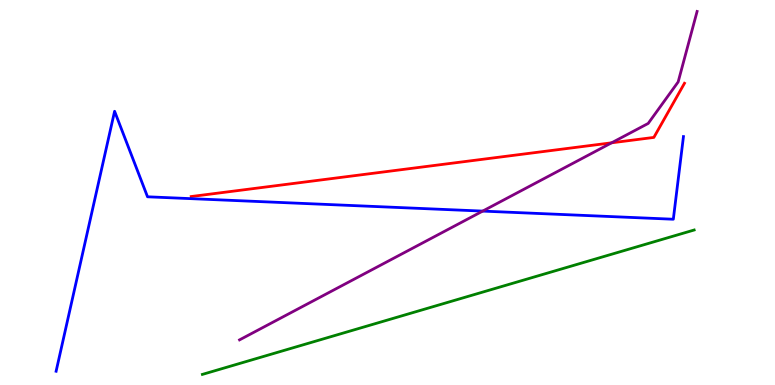[{'lines': ['blue', 'red'], 'intersections': []}, {'lines': ['green', 'red'], 'intersections': []}, {'lines': ['purple', 'red'], 'intersections': [{'x': 7.89, 'y': 6.29}]}, {'lines': ['blue', 'green'], 'intersections': []}, {'lines': ['blue', 'purple'], 'intersections': [{'x': 6.23, 'y': 4.52}]}, {'lines': ['green', 'purple'], 'intersections': []}]